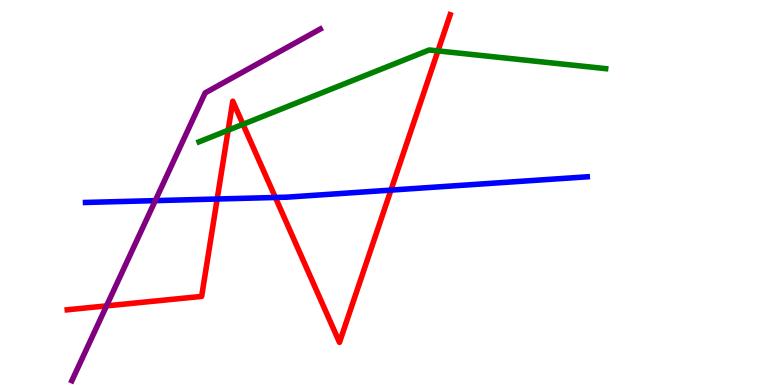[{'lines': ['blue', 'red'], 'intersections': [{'x': 2.8, 'y': 4.83}, {'x': 3.55, 'y': 4.87}, {'x': 5.04, 'y': 5.06}]}, {'lines': ['green', 'red'], 'intersections': [{'x': 2.94, 'y': 6.62}, {'x': 3.14, 'y': 6.77}, {'x': 5.65, 'y': 8.68}]}, {'lines': ['purple', 'red'], 'intersections': [{'x': 1.37, 'y': 2.05}]}, {'lines': ['blue', 'green'], 'intersections': []}, {'lines': ['blue', 'purple'], 'intersections': [{'x': 2.0, 'y': 4.79}]}, {'lines': ['green', 'purple'], 'intersections': []}]